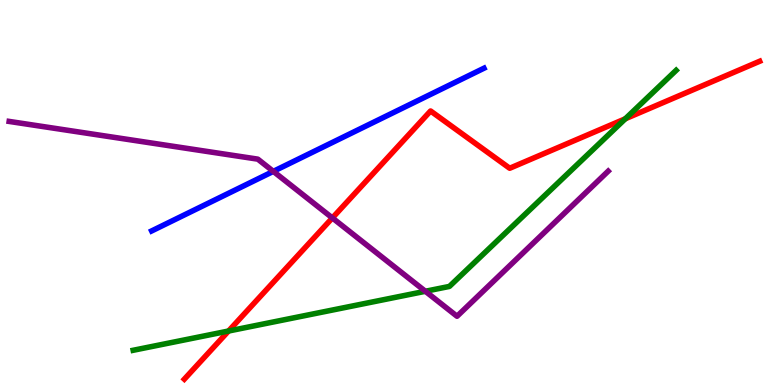[{'lines': ['blue', 'red'], 'intersections': []}, {'lines': ['green', 'red'], 'intersections': [{'x': 2.95, 'y': 1.4}, {'x': 8.07, 'y': 6.92}]}, {'lines': ['purple', 'red'], 'intersections': [{'x': 4.29, 'y': 4.34}]}, {'lines': ['blue', 'green'], 'intersections': []}, {'lines': ['blue', 'purple'], 'intersections': [{'x': 3.53, 'y': 5.55}]}, {'lines': ['green', 'purple'], 'intersections': [{'x': 5.49, 'y': 2.43}]}]